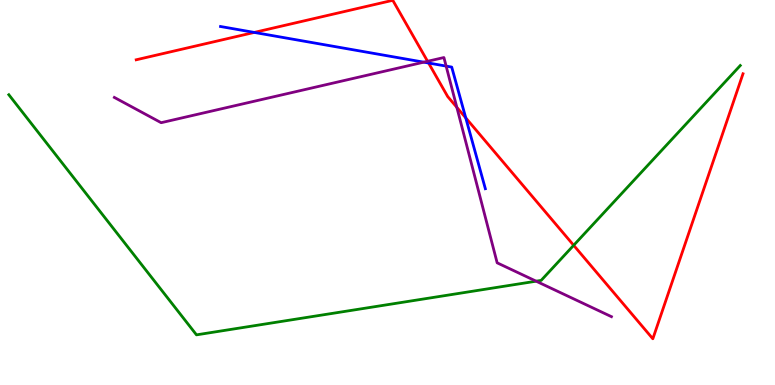[{'lines': ['blue', 'red'], 'intersections': [{'x': 3.28, 'y': 9.16}, {'x': 5.53, 'y': 8.36}, {'x': 6.01, 'y': 6.94}]}, {'lines': ['green', 'red'], 'intersections': [{'x': 7.4, 'y': 3.63}]}, {'lines': ['purple', 'red'], 'intersections': [{'x': 5.52, 'y': 8.41}, {'x': 5.89, 'y': 7.21}]}, {'lines': ['blue', 'green'], 'intersections': []}, {'lines': ['blue', 'purple'], 'intersections': [{'x': 5.47, 'y': 8.39}, {'x': 5.76, 'y': 8.28}]}, {'lines': ['green', 'purple'], 'intersections': [{'x': 6.92, 'y': 2.7}]}]